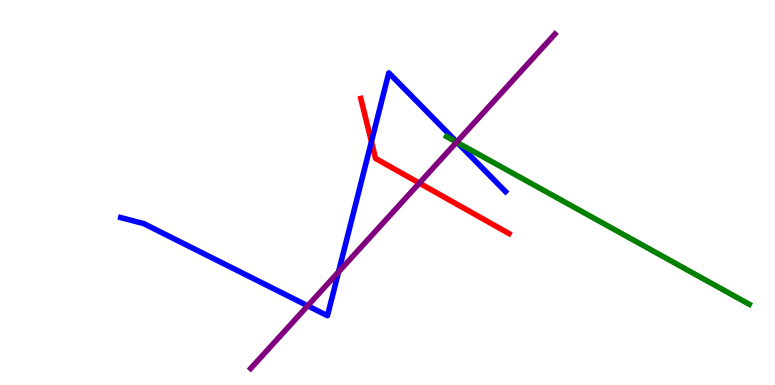[{'lines': ['blue', 'red'], 'intersections': [{'x': 4.79, 'y': 6.32}]}, {'lines': ['green', 'red'], 'intersections': []}, {'lines': ['purple', 'red'], 'intersections': [{'x': 5.41, 'y': 5.24}]}, {'lines': ['blue', 'green'], 'intersections': [{'x': 5.9, 'y': 6.3}]}, {'lines': ['blue', 'purple'], 'intersections': [{'x': 3.97, 'y': 2.06}, {'x': 4.37, 'y': 2.94}, {'x': 5.89, 'y': 6.31}]}, {'lines': ['green', 'purple'], 'intersections': [{'x': 5.89, 'y': 6.31}]}]